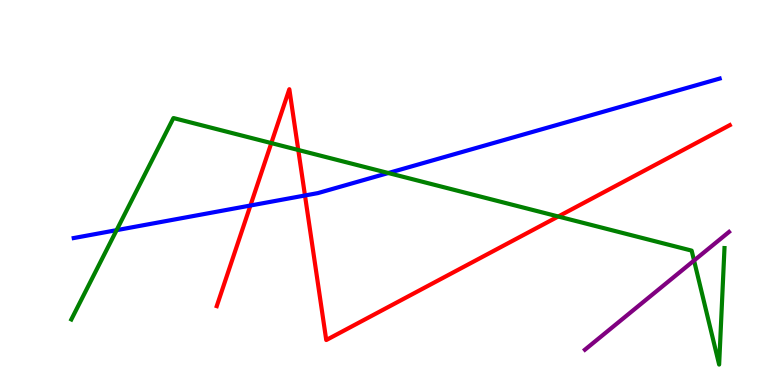[{'lines': ['blue', 'red'], 'intersections': [{'x': 3.23, 'y': 4.66}, {'x': 3.94, 'y': 4.92}]}, {'lines': ['green', 'red'], 'intersections': [{'x': 3.5, 'y': 6.28}, {'x': 3.85, 'y': 6.1}, {'x': 7.2, 'y': 4.38}]}, {'lines': ['purple', 'red'], 'intersections': []}, {'lines': ['blue', 'green'], 'intersections': [{'x': 1.5, 'y': 4.02}, {'x': 5.01, 'y': 5.51}]}, {'lines': ['blue', 'purple'], 'intersections': []}, {'lines': ['green', 'purple'], 'intersections': [{'x': 8.96, 'y': 3.23}]}]